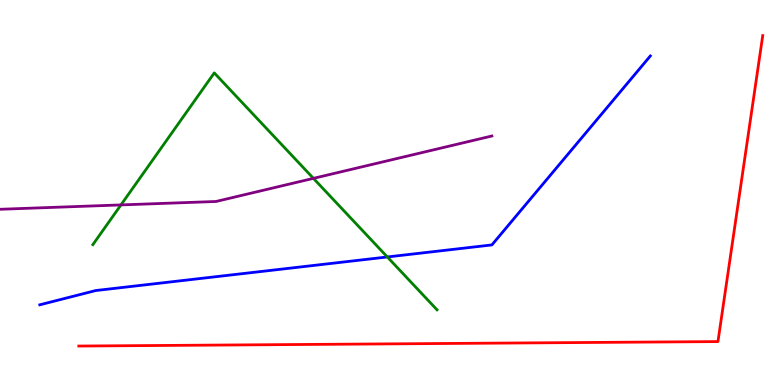[{'lines': ['blue', 'red'], 'intersections': []}, {'lines': ['green', 'red'], 'intersections': []}, {'lines': ['purple', 'red'], 'intersections': []}, {'lines': ['blue', 'green'], 'intersections': [{'x': 5.0, 'y': 3.33}]}, {'lines': ['blue', 'purple'], 'intersections': []}, {'lines': ['green', 'purple'], 'intersections': [{'x': 1.56, 'y': 4.68}, {'x': 4.04, 'y': 5.37}]}]